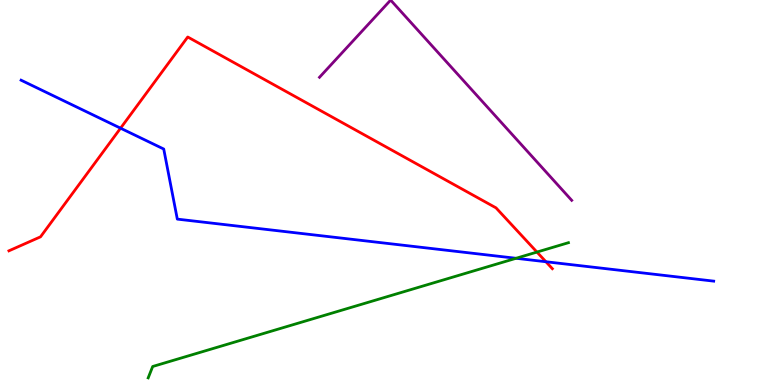[{'lines': ['blue', 'red'], 'intersections': [{'x': 1.56, 'y': 6.67}, {'x': 7.04, 'y': 3.2}]}, {'lines': ['green', 'red'], 'intersections': [{'x': 6.93, 'y': 3.45}]}, {'lines': ['purple', 'red'], 'intersections': []}, {'lines': ['blue', 'green'], 'intersections': [{'x': 6.66, 'y': 3.29}]}, {'lines': ['blue', 'purple'], 'intersections': []}, {'lines': ['green', 'purple'], 'intersections': []}]